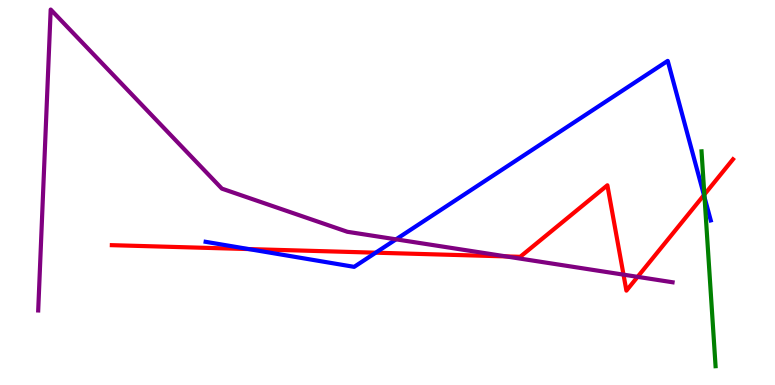[{'lines': ['blue', 'red'], 'intersections': [{'x': 3.21, 'y': 3.53}, {'x': 4.85, 'y': 3.44}, {'x': 9.08, 'y': 4.93}]}, {'lines': ['green', 'red'], 'intersections': [{'x': 9.09, 'y': 4.95}]}, {'lines': ['purple', 'red'], 'intersections': [{'x': 6.53, 'y': 3.34}, {'x': 8.05, 'y': 2.87}, {'x': 8.23, 'y': 2.81}]}, {'lines': ['blue', 'green'], 'intersections': [{'x': 9.09, 'y': 4.87}]}, {'lines': ['blue', 'purple'], 'intersections': [{'x': 5.11, 'y': 3.78}]}, {'lines': ['green', 'purple'], 'intersections': []}]